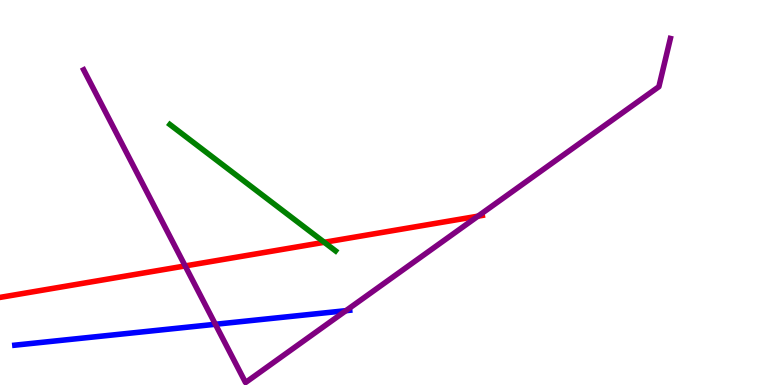[{'lines': ['blue', 'red'], 'intersections': []}, {'lines': ['green', 'red'], 'intersections': [{'x': 4.18, 'y': 3.71}]}, {'lines': ['purple', 'red'], 'intersections': [{'x': 2.39, 'y': 3.09}, {'x': 6.17, 'y': 4.39}]}, {'lines': ['blue', 'green'], 'intersections': []}, {'lines': ['blue', 'purple'], 'intersections': [{'x': 2.78, 'y': 1.58}, {'x': 4.46, 'y': 1.93}]}, {'lines': ['green', 'purple'], 'intersections': []}]